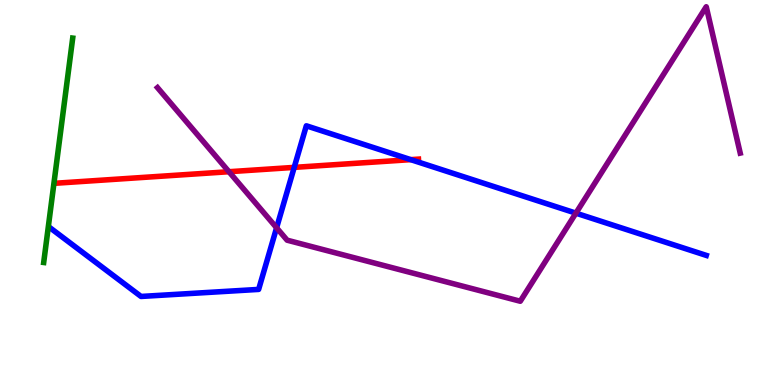[{'lines': ['blue', 'red'], 'intersections': [{'x': 3.8, 'y': 5.65}, {'x': 5.3, 'y': 5.85}]}, {'lines': ['green', 'red'], 'intersections': []}, {'lines': ['purple', 'red'], 'intersections': [{'x': 2.95, 'y': 5.54}]}, {'lines': ['blue', 'green'], 'intersections': []}, {'lines': ['blue', 'purple'], 'intersections': [{'x': 3.57, 'y': 4.08}, {'x': 7.43, 'y': 4.46}]}, {'lines': ['green', 'purple'], 'intersections': []}]